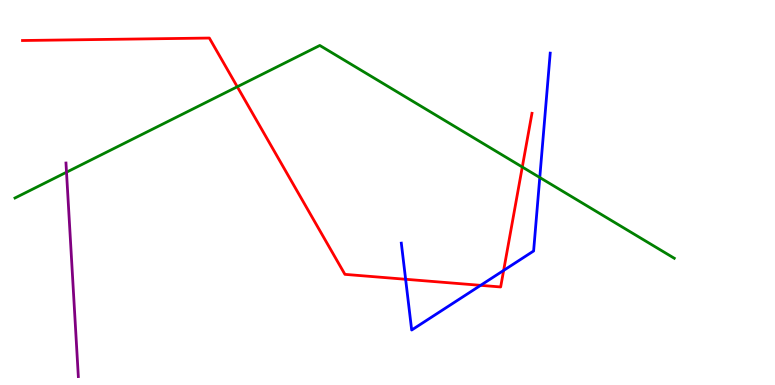[{'lines': ['blue', 'red'], 'intersections': [{'x': 5.23, 'y': 2.75}, {'x': 6.2, 'y': 2.59}, {'x': 6.5, 'y': 2.98}]}, {'lines': ['green', 'red'], 'intersections': [{'x': 3.06, 'y': 7.75}, {'x': 6.74, 'y': 5.66}]}, {'lines': ['purple', 'red'], 'intersections': []}, {'lines': ['blue', 'green'], 'intersections': [{'x': 6.96, 'y': 5.39}]}, {'lines': ['blue', 'purple'], 'intersections': []}, {'lines': ['green', 'purple'], 'intersections': [{'x': 0.858, 'y': 5.53}]}]